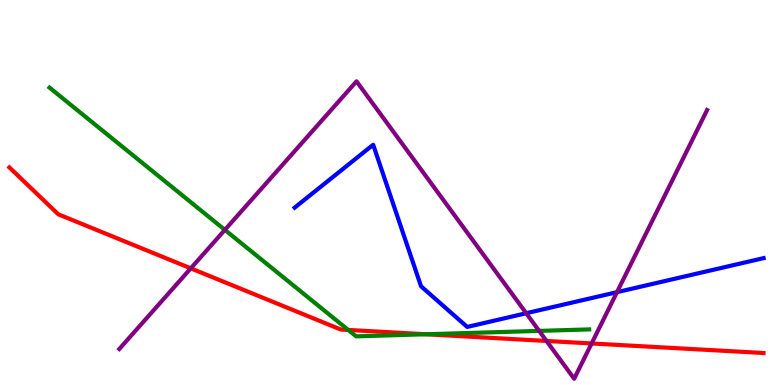[{'lines': ['blue', 'red'], 'intersections': []}, {'lines': ['green', 'red'], 'intersections': [{'x': 4.49, 'y': 1.43}, {'x': 5.5, 'y': 1.32}]}, {'lines': ['purple', 'red'], 'intersections': [{'x': 2.46, 'y': 3.03}, {'x': 7.05, 'y': 1.14}, {'x': 7.63, 'y': 1.08}]}, {'lines': ['blue', 'green'], 'intersections': []}, {'lines': ['blue', 'purple'], 'intersections': [{'x': 6.79, 'y': 1.86}, {'x': 7.96, 'y': 2.41}]}, {'lines': ['green', 'purple'], 'intersections': [{'x': 2.9, 'y': 4.03}, {'x': 6.96, 'y': 1.41}]}]